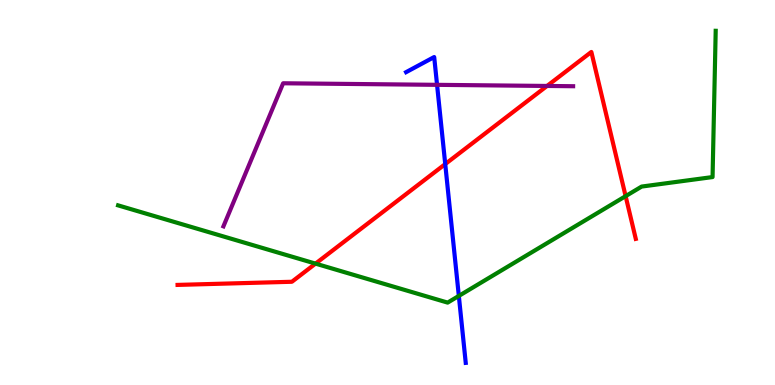[{'lines': ['blue', 'red'], 'intersections': [{'x': 5.74, 'y': 5.74}]}, {'lines': ['green', 'red'], 'intersections': [{'x': 4.07, 'y': 3.15}, {'x': 8.07, 'y': 4.91}]}, {'lines': ['purple', 'red'], 'intersections': [{'x': 7.06, 'y': 7.77}]}, {'lines': ['blue', 'green'], 'intersections': [{'x': 5.92, 'y': 2.31}]}, {'lines': ['blue', 'purple'], 'intersections': [{'x': 5.64, 'y': 7.8}]}, {'lines': ['green', 'purple'], 'intersections': []}]